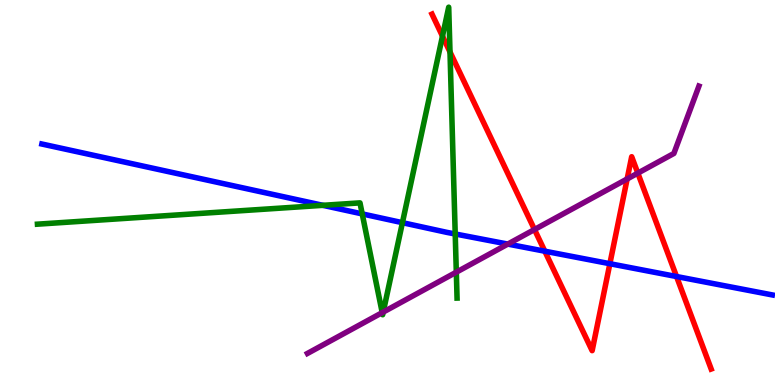[{'lines': ['blue', 'red'], 'intersections': [{'x': 7.03, 'y': 3.48}, {'x': 7.87, 'y': 3.15}, {'x': 8.73, 'y': 2.82}]}, {'lines': ['green', 'red'], 'intersections': [{'x': 5.71, 'y': 9.06}, {'x': 5.81, 'y': 8.65}]}, {'lines': ['purple', 'red'], 'intersections': [{'x': 6.9, 'y': 4.04}, {'x': 8.09, 'y': 5.35}, {'x': 8.23, 'y': 5.5}]}, {'lines': ['blue', 'green'], 'intersections': [{'x': 4.17, 'y': 4.67}, {'x': 4.67, 'y': 4.44}, {'x': 5.19, 'y': 4.22}, {'x': 5.87, 'y': 3.92}]}, {'lines': ['blue', 'purple'], 'intersections': [{'x': 6.55, 'y': 3.66}]}, {'lines': ['green', 'purple'], 'intersections': [{'x': 4.93, 'y': 1.88}, {'x': 4.94, 'y': 1.89}, {'x': 5.89, 'y': 2.93}]}]